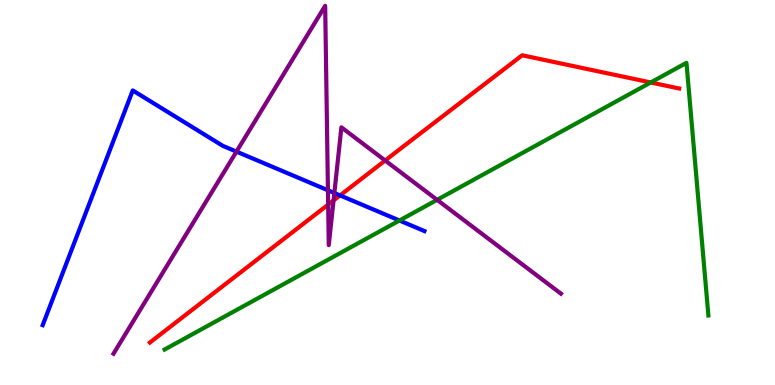[{'lines': ['blue', 'red'], 'intersections': [{'x': 4.39, 'y': 4.92}]}, {'lines': ['green', 'red'], 'intersections': [{'x': 8.4, 'y': 7.86}]}, {'lines': ['purple', 'red'], 'intersections': [{'x': 4.23, 'y': 4.69}, {'x': 4.3, 'y': 4.79}, {'x': 4.97, 'y': 5.83}]}, {'lines': ['blue', 'green'], 'intersections': [{'x': 5.15, 'y': 4.27}]}, {'lines': ['blue', 'purple'], 'intersections': [{'x': 3.05, 'y': 6.06}, {'x': 4.23, 'y': 5.06}, {'x': 4.31, 'y': 4.99}]}, {'lines': ['green', 'purple'], 'intersections': [{'x': 5.64, 'y': 4.81}]}]